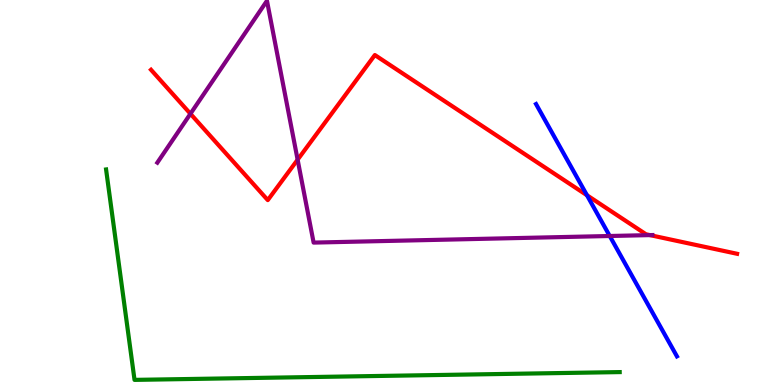[{'lines': ['blue', 'red'], 'intersections': [{'x': 7.57, 'y': 4.93}]}, {'lines': ['green', 'red'], 'intersections': []}, {'lines': ['purple', 'red'], 'intersections': [{'x': 2.46, 'y': 7.04}, {'x': 3.84, 'y': 5.85}, {'x': 8.39, 'y': 3.89}]}, {'lines': ['blue', 'green'], 'intersections': []}, {'lines': ['blue', 'purple'], 'intersections': [{'x': 7.87, 'y': 3.87}]}, {'lines': ['green', 'purple'], 'intersections': []}]